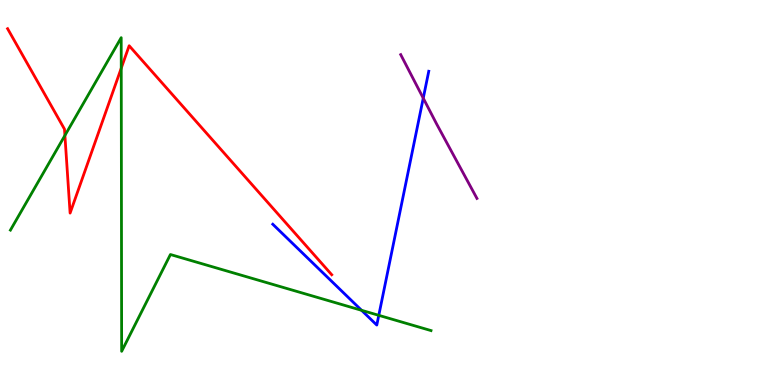[{'lines': ['blue', 'red'], 'intersections': []}, {'lines': ['green', 'red'], 'intersections': [{'x': 0.838, 'y': 6.48}, {'x': 1.56, 'y': 8.23}]}, {'lines': ['purple', 'red'], 'intersections': []}, {'lines': ['blue', 'green'], 'intersections': [{'x': 4.67, 'y': 1.94}, {'x': 4.89, 'y': 1.81}]}, {'lines': ['blue', 'purple'], 'intersections': [{'x': 5.46, 'y': 7.45}]}, {'lines': ['green', 'purple'], 'intersections': []}]